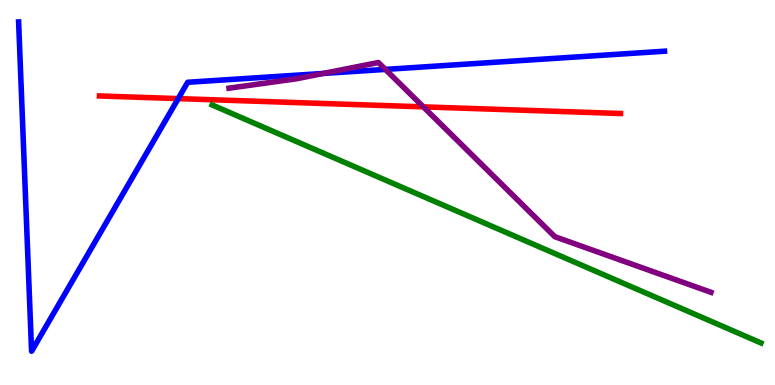[{'lines': ['blue', 'red'], 'intersections': [{'x': 2.3, 'y': 7.44}]}, {'lines': ['green', 'red'], 'intersections': []}, {'lines': ['purple', 'red'], 'intersections': [{'x': 5.46, 'y': 7.22}]}, {'lines': ['blue', 'green'], 'intersections': []}, {'lines': ['blue', 'purple'], 'intersections': [{'x': 4.17, 'y': 8.09}, {'x': 4.97, 'y': 8.2}]}, {'lines': ['green', 'purple'], 'intersections': []}]